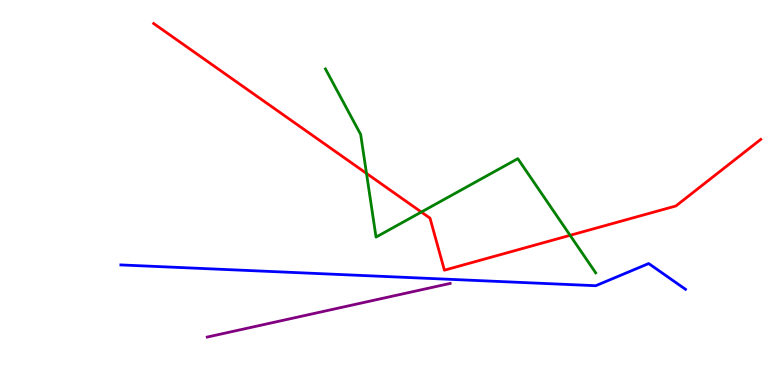[{'lines': ['blue', 'red'], 'intersections': []}, {'lines': ['green', 'red'], 'intersections': [{'x': 4.73, 'y': 5.5}, {'x': 5.44, 'y': 4.49}, {'x': 7.36, 'y': 3.89}]}, {'lines': ['purple', 'red'], 'intersections': []}, {'lines': ['blue', 'green'], 'intersections': []}, {'lines': ['blue', 'purple'], 'intersections': []}, {'lines': ['green', 'purple'], 'intersections': []}]